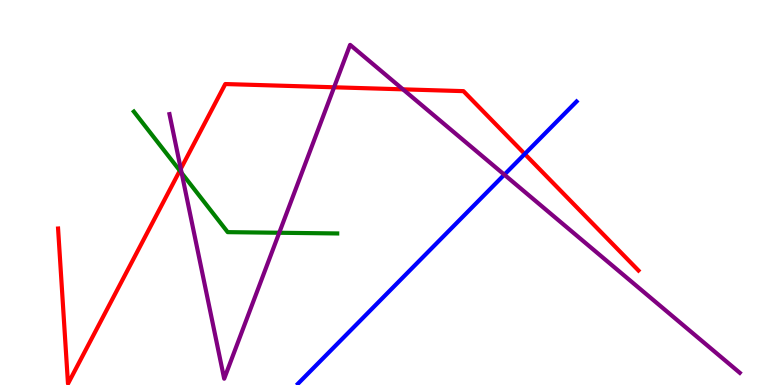[{'lines': ['blue', 'red'], 'intersections': [{'x': 6.77, 'y': 6.0}]}, {'lines': ['green', 'red'], 'intersections': [{'x': 2.32, 'y': 5.57}]}, {'lines': ['purple', 'red'], 'intersections': [{'x': 2.33, 'y': 5.61}, {'x': 4.31, 'y': 7.73}, {'x': 5.2, 'y': 7.68}]}, {'lines': ['blue', 'green'], 'intersections': []}, {'lines': ['blue', 'purple'], 'intersections': [{'x': 6.51, 'y': 5.46}]}, {'lines': ['green', 'purple'], 'intersections': [{'x': 2.34, 'y': 5.51}, {'x': 3.6, 'y': 3.95}]}]